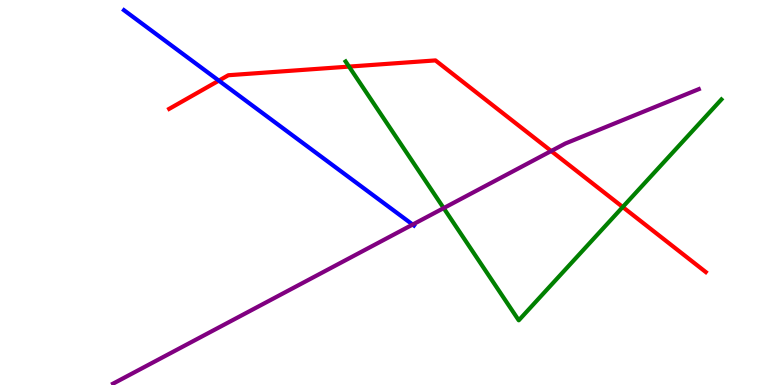[{'lines': ['blue', 'red'], 'intersections': [{'x': 2.82, 'y': 7.91}]}, {'lines': ['green', 'red'], 'intersections': [{'x': 4.5, 'y': 8.27}, {'x': 8.04, 'y': 4.62}]}, {'lines': ['purple', 'red'], 'intersections': [{'x': 7.11, 'y': 6.08}]}, {'lines': ['blue', 'green'], 'intersections': []}, {'lines': ['blue', 'purple'], 'intersections': [{'x': 5.32, 'y': 4.17}]}, {'lines': ['green', 'purple'], 'intersections': [{'x': 5.72, 'y': 4.59}]}]